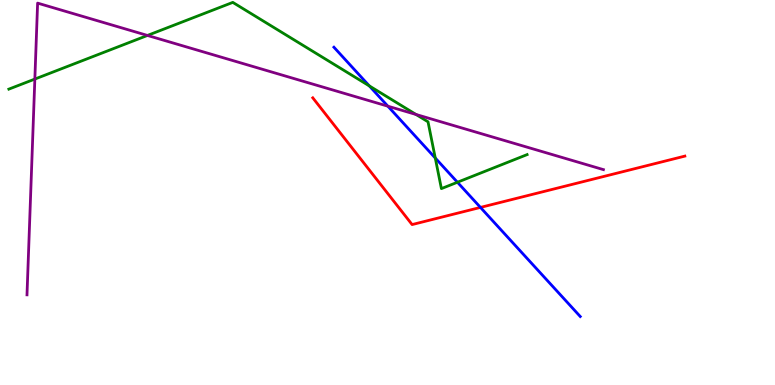[{'lines': ['blue', 'red'], 'intersections': [{'x': 6.2, 'y': 4.61}]}, {'lines': ['green', 'red'], 'intersections': []}, {'lines': ['purple', 'red'], 'intersections': []}, {'lines': ['blue', 'green'], 'intersections': [{'x': 4.77, 'y': 7.77}, {'x': 5.62, 'y': 5.9}, {'x': 5.9, 'y': 5.27}]}, {'lines': ['blue', 'purple'], 'intersections': [{'x': 5.0, 'y': 7.24}]}, {'lines': ['green', 'purple'], 'intersections': [{'x': 0.45, 'y': 7.95}, {'x': 1.9, 'y': 9.08}, {'x': 5.37, 'y': 7.03}]}]